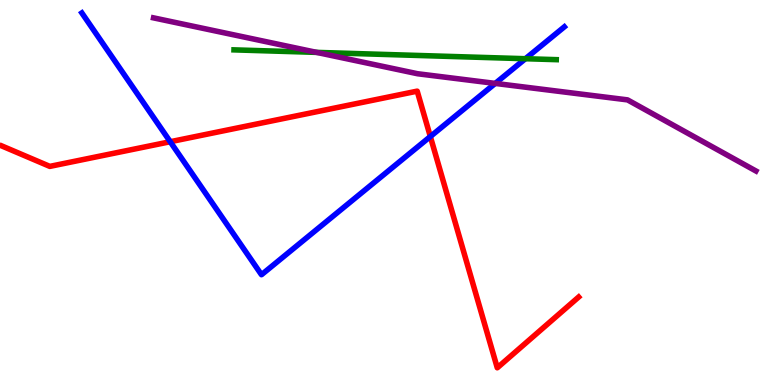[{'lines': ['blue', 'red'], 'intersections': [{'x': 2.2, 'y': 6.32}, {'x': 5.55, 'y': 6.45}]}, {'lines': ['green', 'red'], 'intersections': []}, {'lines': ['purple', 'red'], 'intersections': []}, {'lines': ['blue', 'green'], 'intersections': [{'x': 6.78, 'y': 8.47}]}, {'lines': ['blue', 'purple'], 'intersections': [{'x': 6.39, 'y': 7.83}]}, {'lines': ['green', 'purple'], 'intersections': [{'x': 4.09, 'y': 8.64}]}]